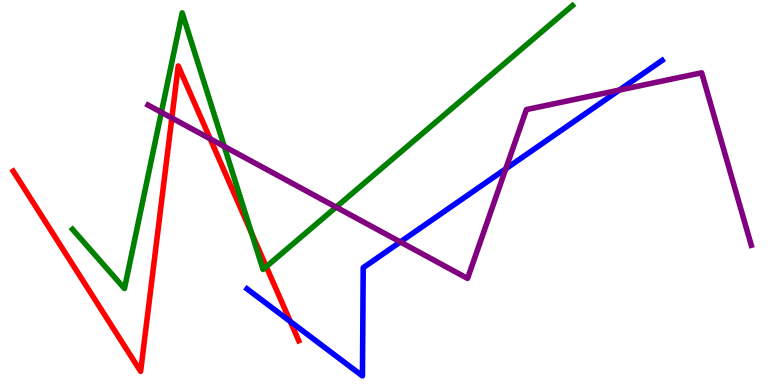[{'lines': ['blue', 'red'], 'intersections': [{'x': 3.75, 'y': 1.65}]}, {'lines': ['green', 'red'], 'intersections': [{'x': 3.25, 'y': 3.94}, {'x': 3.44, 'y': 3.07}]}, {'lines': ['purple', 'red'], 'intersections': [{'x': 2.22, 'y': 6.93}, {'x': 2.71, 'y': 6.39}]}, {'lines': ['blue', 'green'], 'intersections': []}, {'lines': ['blue', 'purple'], 'intersections': [{'x': 5.17, 'y': 3.72}, {'x': 6.53, 'y': 5.62}, {'x': 7.99, 'y': 7.66}]}, {'lines': ['green', 'purple'], 'intersections': [{'x': 2.08, 'y': 7.08}, {'x': 2.89, 'y': 6.2}, {'x': 4.34, 'y': 4.62}]}]